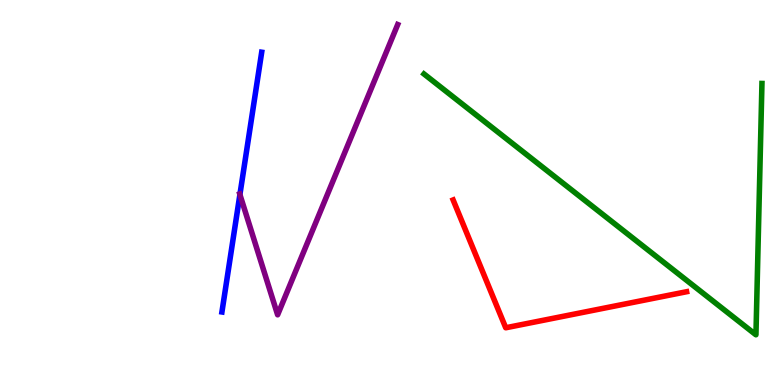[{'lines': ['blue', 'red'], 'intersections': []}, {'lines': ['green', 'red'], 'intersections': []}, {'lines': ['purple', 'red'], 'intersections': []}, {'lines': ['blue', 'green'], 'intersections': []}, {'lines': ['blue', 'purple'], 'intersections': [{'x': 3.1, 'y': 4.95}]}, {'lines': ['green', 'purple'], 'intersections': []}]